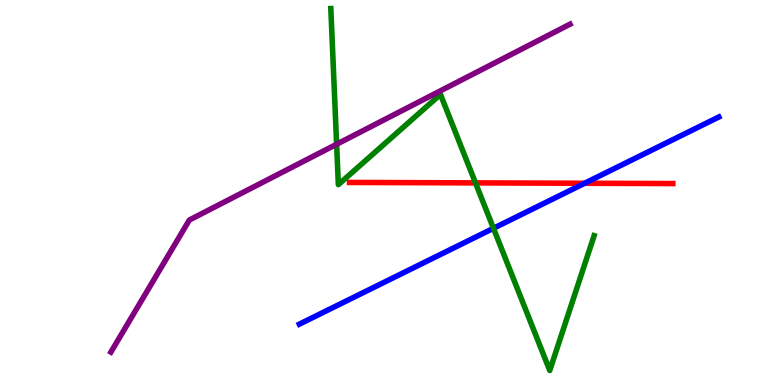[{'lines': ['blue', 'red'], 'intersections': [{'x': 7.54, 'y': 5.24}]}, {'lines': ['green', 'red'], 'intersections': [{'x': 6.14, 'y': 5.25}]}, {'lines': ['purple', 'red'], 'intersections': []}, {'lines': ['blue', 'green'], 'intersections': [{'x': 6.37, 'y': 4.07}]}, {'lines': ['blue', 'purple'], 'intersections': []}, {'lines': ['green', 'purple'], 'intersections': [{'x': 4.34, 'y': 6.25}]}]